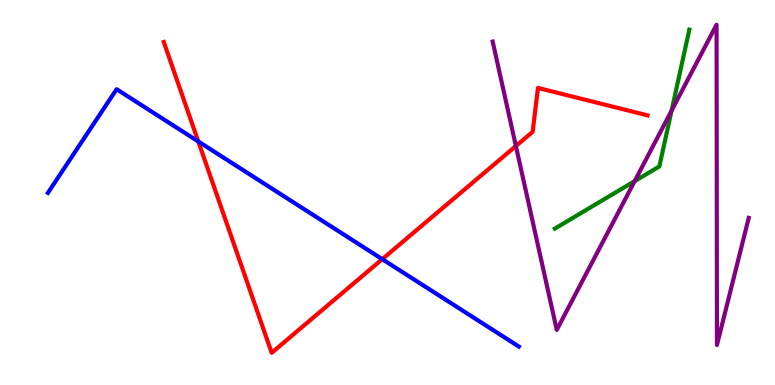[{'lines': ['blue', 'red'], 'intersections': [{'x': 2.56, 'y': 6.32}, {'x': 4.93, 'y': 3.27}]}, {'lines': ['green', 'red'], 'intersections': []}, {'lines': ['purple', 'red'], 'intersections': [{'x': 6.66, 'y': 6.21}]}, {'lines': ['blue', 'green'], 'intersections': []}, {'lines': ['blue', 'purple'], 'intersections': []}, {'lines': ['green', 'purple'], 'intersections': [{'x': 8.19, 'y': 5.3}, {'x': 8.67, 'y': 7.13}]}]